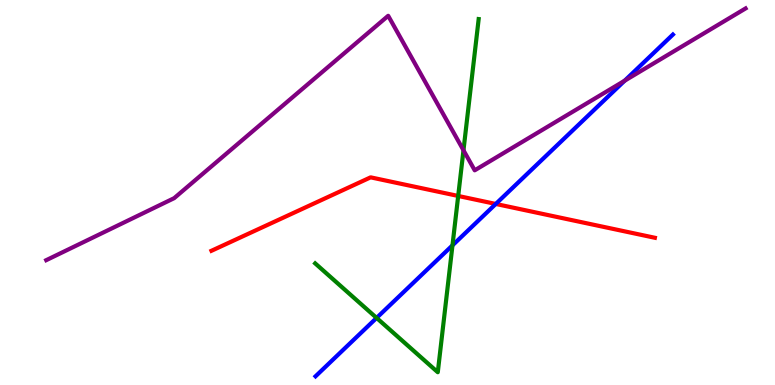[{'lines': ['blue', 'red'], 'intersections': [{'x': 6.4, 'y': 4.7}]}, {'lines': ['green', 'red'], 'intersections': [{'x': 5.91, 'y': 4.91}]}, {'lines': ['purple', 'red'], 'intersections': []}, {'lines': ['blue', 'green'], 'intersections': [{'x': 4.86, 'y': 1.74}, {'x': 5.84, 'y': 3.63}]}, {'lines': ['blue', 'purple'], 'intersections': [{'x': 8.06, 'y': 7.9}]}, {'lines': ['green', 'purple'], 'intersections': [{'x': 5.98, 'y': 6.1}]}]